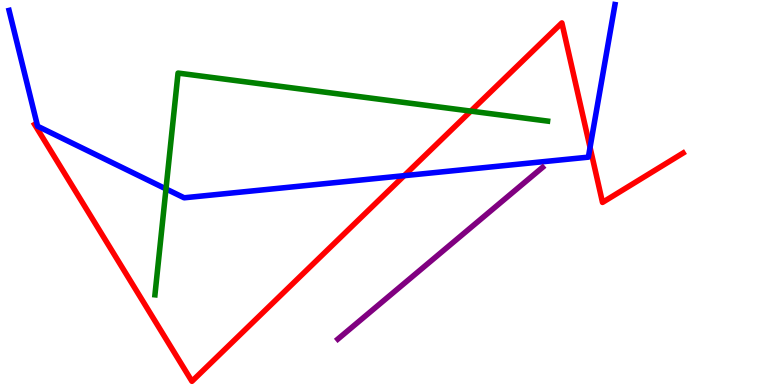[{'lines': ['blue', 'red'], 'intersections': [{'x': 5.22, 'y': 5.44}, {'x': 7.61, 'y': 6.17}]}, {'lines': ['green', 'red'], 'intersections': [{'x': 6.07, 'y': 7.11}]}, {'lines': ['purple', 'red'], 'intersections': []}, {'lines': ['blue', 'green'], 'intersections': [{'x': 2.14, 'y': 5.09}]}, {'lines': ['blue', 'purple'], 'intersections': []}, {'lines': ['green', 'purple'], 'intersections': []}]